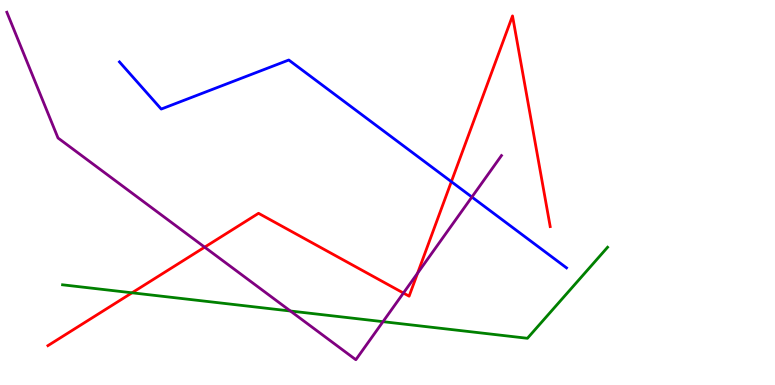[{'lines': ['blue', 'red'], 'intersections': [{'x': 5.82, 'y': 5.28}]}, {'lines': ['green', 'red'], 'intersections': [{'x': 1.7, 'y': 2.39}]}, {'lines': ['purple', 'red'], 'intersections': [{'x': 2.64, 'y': 3.58}, {'x': 5.21, 'y': 2.39}, {'x': 5.39, 'y': 2.91}]}, {'lines': ['blue', 'green'], 'intersections': []}, {'lines': ['blue', 'purple'], 'intersections': [{'x': 6.09, 'y': 4.88}]}, {'lines': ['green', 'purple'], 'intersections': [{'x': 3.75, 'y': 1.92}, {'x': 4.94, 'y': 1.64}]}]